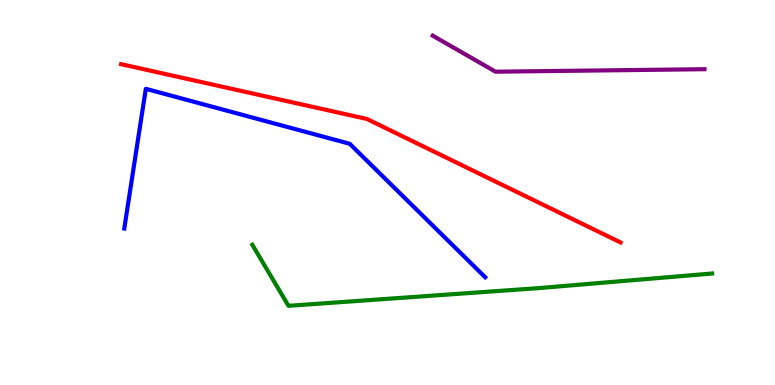[{'lines': ['blue', 'red'], 'intersections': []}, {'lines': ['green', 'red'], 'intersections': []}, {'lines': ['purple', 'red'], 'intersections': []}, {'lines': ['blue', 'green'], 'intersections': []}, {'lines': ['blue', 'purple'], 'intersections': []}, {'lines': ['green', 'purple'], 'intersections': []}]